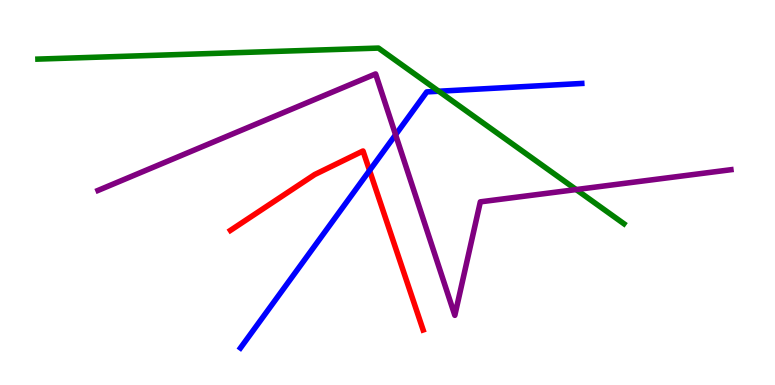[{'lines': ['blue', 'red'], 'intersections': [{'x': 4.77, 'y': 5.57}]}, {'lines': ['green', 'red'], 'intersections': []}, {'lines': ['purple', 'red'], 'intersections': []}, {'lines': ['blue', 'green'], 'intersections': [{'x': 5.66, 'y': 7.63}]}, {'lines': ['blue', 'purple'], 'intersections': [{'x': 5.1, 'y': 6.5}]}, {'lines': ['green', 'purple'], 'intersections': [{'x': 7.43, 'y': 5.08}]}]